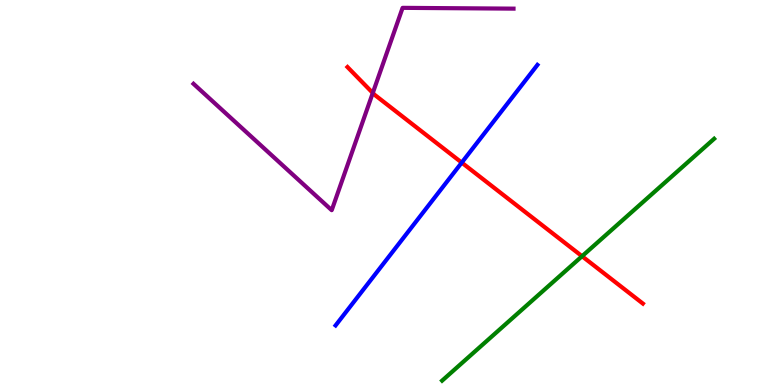[{'lines': ['blue', 'red'], 'intersections': [{'x': 5.96, 'y': 5.78}]}, {'lines': ['green', 'red'], 'intersections': [{'x': 7.51, 'y': 3.34}]}, {'lines': ['purple', 'red'], 'intersections': [{'x': 4.81, 'y': 7.59}]}, {'lines': ['blue', 'green'], 'intersections': []}, {'lines': ['blue', 'purple'], 'intersections': []}, {'lines': ['green', 'purple'], 'intersections': []}]